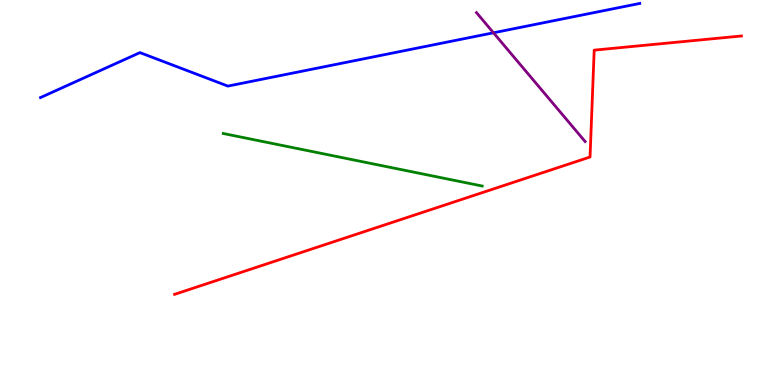[{'lines': ['blue', 'red'], 'intersections': []}, {'lines': ['green', 'red'], 'intersections': []}, {'lines': ['purple', 'red'], 'intersections': []}, {'lines': ['blue', 'green'], 'intersections': []}, {'lines': ['blue', 'purple'], 'intersections': [{'x': 6.37, 'y': 9.15}]}, {'lines': ['green', 'purple'], 'intersections': []}]